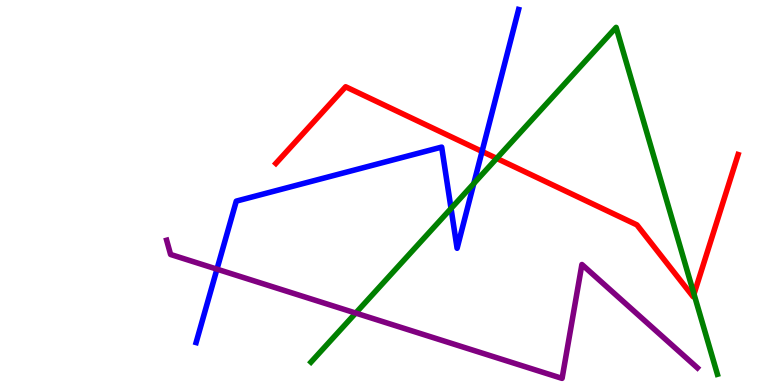[{'lines': ['blue', 'red'], 'intersections': [{'x': 6.22, 'y': 6.07}]}, {'lines': ['green', 'red'], 'intersections': [{'x': 6.41, 'y': 5.89}, {'x': 8.95, 'y': 2.36}]}, {'lines': ['purple', 'red'], 'intersections': []}, {'lines': ['blue', 'green'], 'intersections': [{'x': 5.82, 'y': 4.58}, {'x': 6.11, 'y': 5.23}]}, {'lines': ['blue', 'purple'], 'intersections': [{'x': 2.8, 'y': 3.01}]}, {'lines': ['green', 'purple'], 'intersections': [{'x': 4.59, 'y': 1.87}]}]